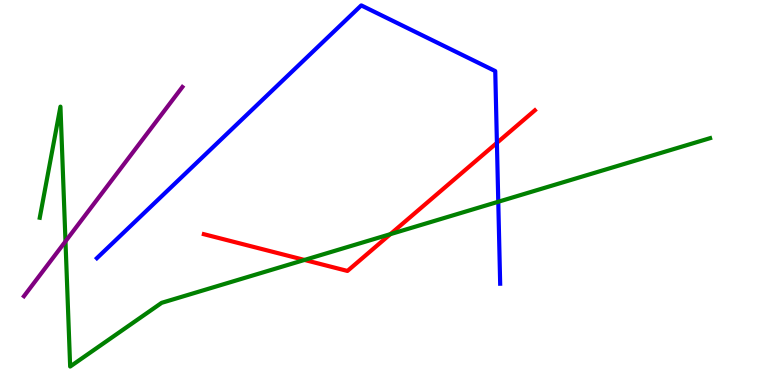[{'lines': ['blue', 'red'], 'intersections': [{'x': 6.41, 'y': 6.29}]}, {'lines': ['green', 'red'], 'intersections': [{'x': 3.93, 'y': 3.25}, {'x': 5.04, 'y': 3.92}]}, {'lines': ['purple', 'red'], 'intersections': []}, {'lines': ['blue', 'green'], 'intersections': [{'x': 6.43, 'y': 4.76}]}, {'lines': ['blue', 'purple'], 'intersections': []}, {'lines': ['green', 'purple'], 'intersections': [{'x': 0.845, 'y': 3.73}]}]